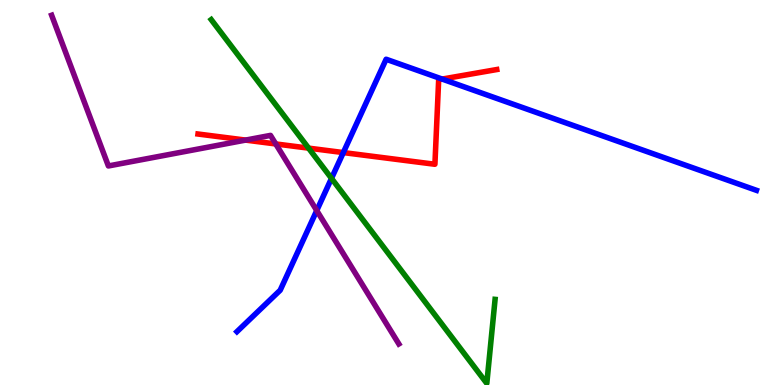[{'lines': ['blue', 'red'], 'intersections': [{'x': 4.43, 'y': 6.04}, {'x': 5.71, 'y': 7.95}]}, {'lines': ['green', 'red'], 'intersections': [{'x': 3.98, 'y': 6.15}]}, {'lines': ['purple', 'red'], 'intersections': [{'x': 3.17, 'y': 6.36}, {'x': 3.56, 'y': 6.26}]}, {'lines': ['blue', 'green'], 'intersections': [{'x': 4.28, 'y': 5.37}]}, {'lines': ['blue', 'purple'], 'intersections': [{'x': 4.09, 'y': 4.53}]}, {'lines': ['green', 'purple'], 'intersections': []}]